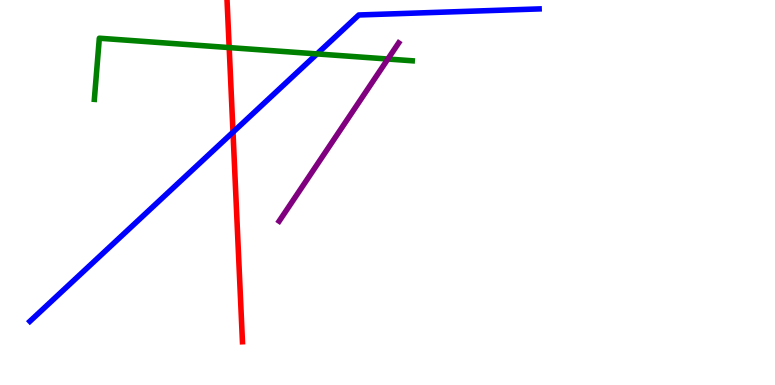[{'lines': ['blue', 'red'], 'intersections': [{'x': 3.01, 'y': 6.57}]}, {'lines': ['green', 'red'], 'intersections': [{'x': 2.96, 'y': 8.76}]}, {'lines': ['purple', 'red'], 'intersections': []}, {'lines': ['blue', 'green'], 'intersections': [{'x': 4.09, 'y': 8.6}]}, {'lines': ['blue', 'purple'], 'intersections': []}, {'lines': ['green', 'purple'], 'intersections': [{'x': 5.0, 'y': 8.47}]}]